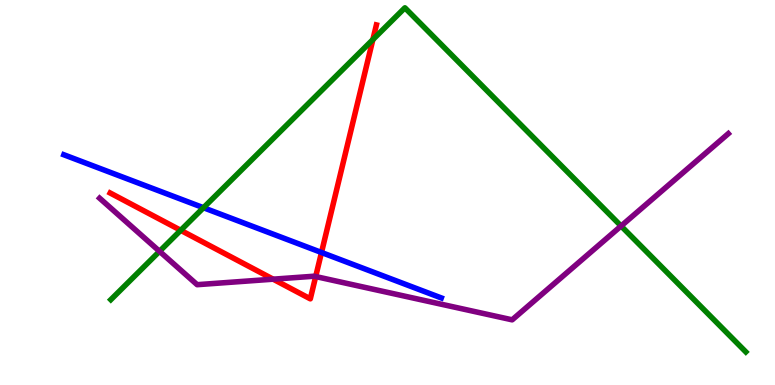[{'lines': ['blue', 'red'], 'intersections': [{'x': 4.15, 'y': 3.44}]}, {'lines': ['green', 'red'], 'intersections': [{'x': 2.33, 'y': 4.02}, {'x': 4.81, 'y': 8.97}]}, {'lines': ['purple', 'red'], 'intersections': [{'x': 3.52, 'y': 2.75}, {'x': 4.07, 'y': 2.82}]}, {'lines': ['blue', 'green'], 'intersections': [{'x': 2.63, 'y': 4.6}]}, {'lines': ['blue', 'purple'], 'intersections': []}, {'lines': ['green', 'purple'], 'intersections': [{'x': 2.06, 'y': 3.47}, {'x': 8.01, 'y': 4.13}]}]